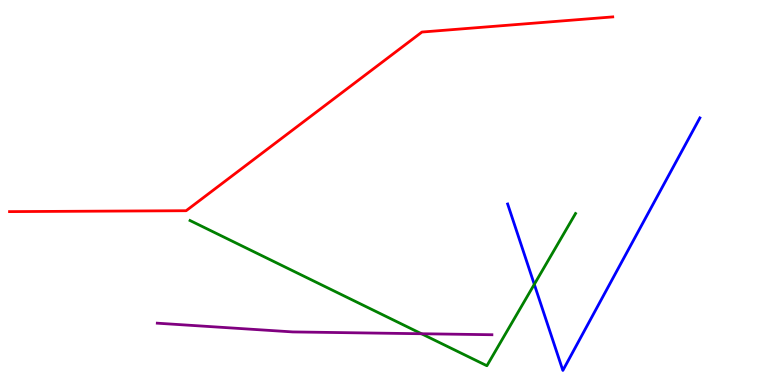[{'lines': ['blue', 'red'], 'intersections': []}, {'lines': ['green', 'red'], 'intersections': []}, {'lines': ['purple', 'red'], 'intersections': []}, {'lines': ['blue', 'green'], 'intersections': [{'x': 6.89, 'y': 2.61}]}, {'lines': ['blue', 'purple'], 'intersections': []}, {'lines': ['green', 'purple'], 'intersections': [{'x': 5.44, 'y': 1.33}]}]